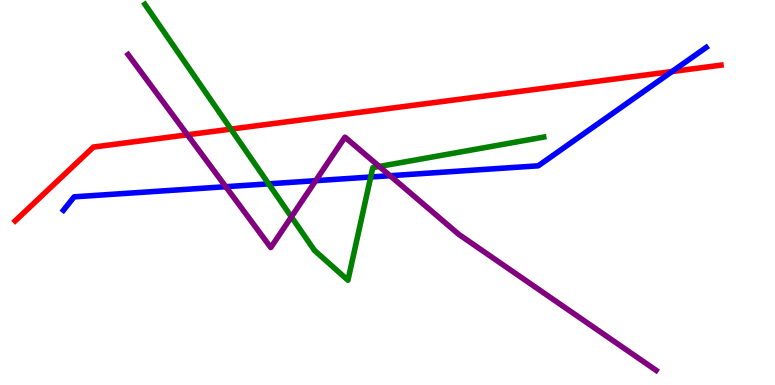[{'lines': ['blue', 'red'], 'intersections': [{'x': 8.67, 'y': 8.14}]}, {'lines': ['green', 'red'], 'intersections': [{'x': 2.98, 'y': 6.65}]}, {'lines': ['purple', 'red'], 'intersections': [{'x': 2.42, 'y': 6.5}]}, {'lines': ['blue', 'green'], 'intersections': [{'x': 3.47, 'y': 5.23}, {'x': 4.78, 'y': 5.4}]}, {'lines': ['blue', 'purple'], 'intersections': [{'x': 2.91, 'y': 5.15}, {'x': 4.07, 'y': 5.31}, {'x': 5.03, 'y': 5.44}]}, {'lines': ['green', 'purple'], 'intersections': [{'x': 3.76, 'y': 4.37}, {'x': 4.89, 'y': 5.68}]}]